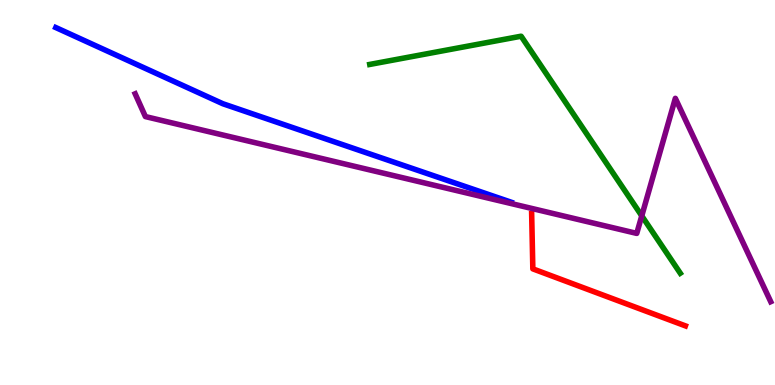[{'lines': ['blue', 'red'], 'intersections': []}, {'lines': ['green', 'red'], 'intersections': []}, {'lines': ['purple', 'red'], 'intersections': []}, {'lines': ['blue', 'green'], 'intersections': []}, {'lines': ['blue', 'purple'], 'intersections': []}, {'lines': ['green', 'purple'], 'intersections': [{'x': 8.28, 'y': 4.39}]}]